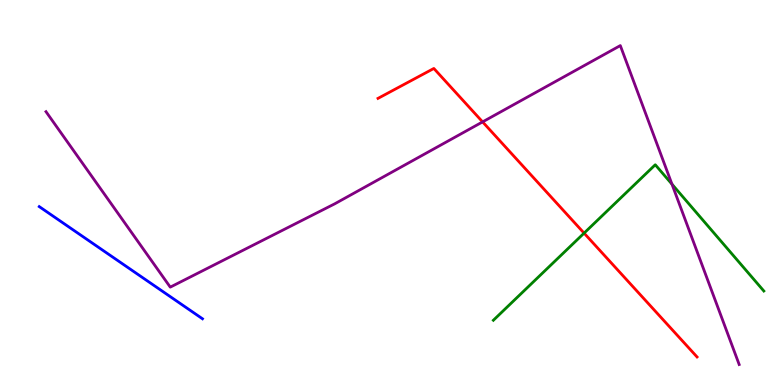[{'lines': ['blue', 'red'], 'intersections': []}, {'lines': ['green', 'red'], 'intersections': [{'x': 7.54, 'y': 3.94}]}, {'lines': ['purple', 'red'], 'intersections': [{'x': 6.23, 'y': 6.83}]}, {'lines': ['blue', 'green'], 'intersections': []}, {'lines': ['blue', 'purple'], 'intersections': []}, {'lines': ['green', 'purple'], 'intersections': [{'x': 8.67, 'y': 5.22}]}]